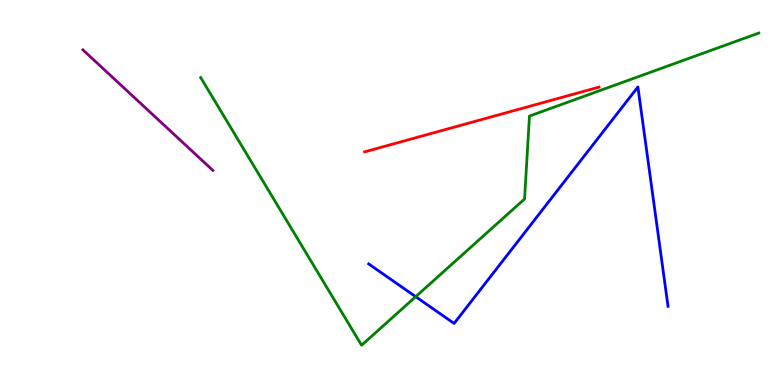[{'lines': ['blue', 'red'], 'intersections': []}, {'lines': ['green', 'red'], 'intersections': []}, {'lines': ['purple', 'red'], 'intersections': []}, {'lines': ['blue', 'green'], 'intersections': [{'x': 5.36, 'y': 2.29}]}, {'lines': ['blue', 'purple'], 'intersections': []}, {'lines': ['green', 'purple'], 'intersections': []}]